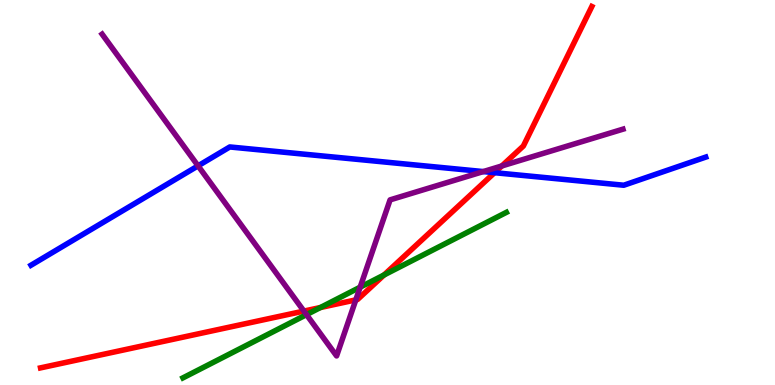[{'lines': ['blue', 'red'], 'intersections': [{'x': 6.38, 'y': 5.51}]}, {'lines': ['green', 'red'], 'intersections': [{'x': 4.13, 'y': 2.01}, {'x': 4.96, 'y': 2.86}]}, {'lines': ['purple', 'red'], 'intersections': [{'x': 3.92, 'y': 1.92}, {'x': 4.59, 'y': 2.21}, {'x': 6.47, 'y': 5.69}]}, {'lines': ['blue', 'green'], 'intersections': []}, {'lines': ['blue', 'purple'], 'intersections': [{'x': 2.56, 'y': 5.69}, {'x': 6.24, 'y': 5.54}]}, {'lines': ['green', 'purple'], 'intersections': [{'x': 3.95, 'y': 1.83}, {'x': 4.65, 'y': 2.54}]}]